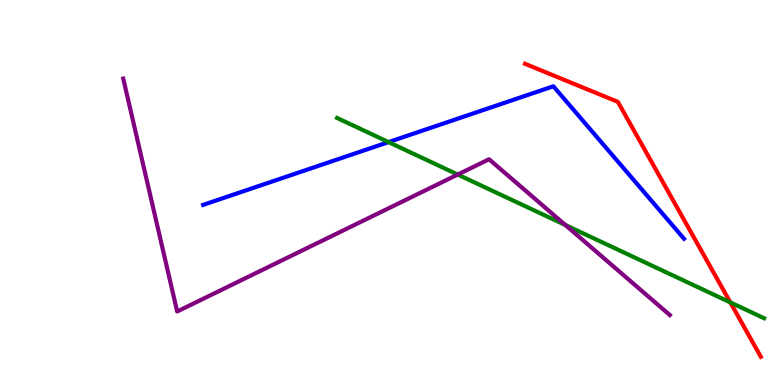[{'lines': ['blue', 'red'], 'intersections': []}, {'lines': ['green', 'red'], 'intersections': [{'x': 9.42, 'y': 2.15}]}, {'lines': ['purple', 'red'], 'intersections': []}, {'lines': ['blue', 'green'], 'intersections': [{'x': 5.01, 'y': 6.31}]}, {'lines': ['blue', 'purple'], 'intersections': []}, {'lines': ['green', 'purple'], 'intersections': [{'x': 5.91, 'y': 5.47}, {'x': 7.3, 'y': 4.15}]}]